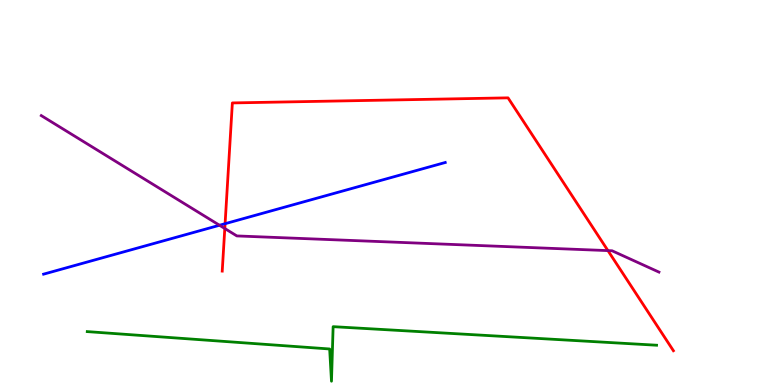[{'lines': ['blue', 'red'], 'intersections': [{'x': 2.9, 'y': 4.19}]}, {'lines': ['green', 'red'], 'intersections': []}, {'lines': ['purple', 'red'], 'intersections': [{'x': 2.9, 'y': 4.06}, {'x': 7.84, 'y': 3.49}]}, {'lines': ['blue', 'green'], 'intersections': []}, {'lines': ['blue', 'purple'], 'intersections': [{'x': 2.83, 'y': 4.15}]}, {'lines': ['green', 'purple'], 'intersections': []}]